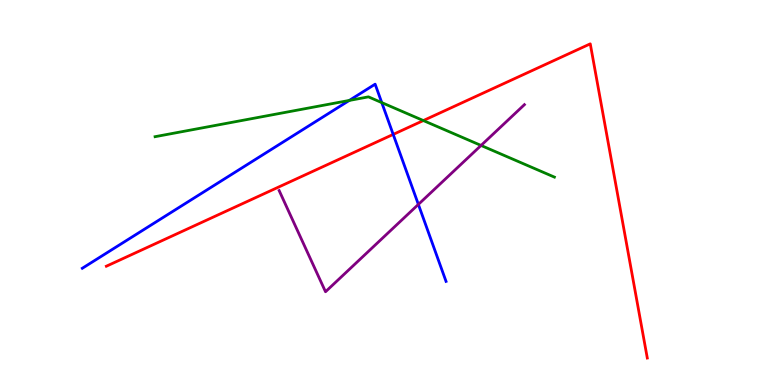[{'lines': ['blue', 'red'], 'intersections': [{'x': 5.07, 'y': 6.51}]}, {'lines': ['green', 'red'], 'intersections': [{'x': 5.46, 'y': 6.87}]}, {'lines': ['purple', 'red'], 'intersections': []}, {'lines': ['blue', 'green'], 'intersections': [{'x': 4.51, 'y': 7.39}, {'x': 4.93, 'y': 7.33}]}, {'lines': ['blue', 'purple'], 'intersections': [{'x': 5.4, 'y': 4.69}]}, {'lines': ['green', 'purple'], 'intersections': [{'x': 6.21, 'y': 6.22}]}]